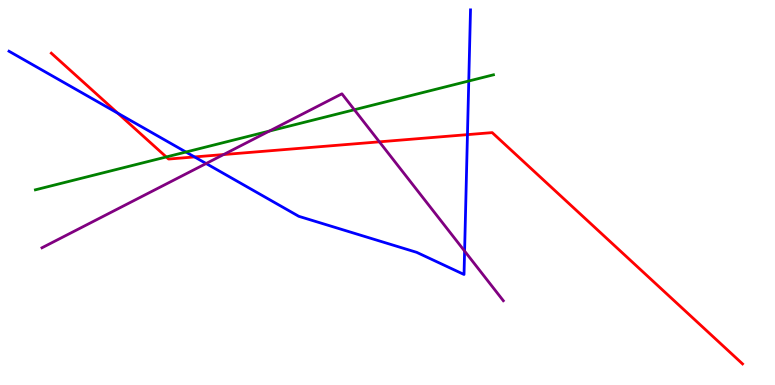[{'lines': ['blue', 'red'], 'intersections': [{'x': 1.52, 'y': 7.06}, {'x': 2.51, 'y': 5.92}, {'x': 6.03, 'y': 6.5}]}, {'lines': ['green', 'red'], 'intersections': [{'x': 2.15, 'y': 5.92}]}, {'lines': ['purple', 'red'], 'intersections': [{'x': 2.88, 'y': 5.99}, {'x': 4.9, 'y': 6.32}]}, {'lines': ['blue', 'green'], 'intersections': [{'x': 2.4, 'y': 6.05}, {'x': 6.05, 'y': 7.9}]}, {'lines': ['blue', 'purple'], 'intersections': [{'x': 2.66, 'y': 5.75}, {'x': 5.99, 'y': 3.48}]}, {'lines': ['green', 'purple'], 'intersections': [{'x': 3.47, 'y': 6.59}, {'x': 4.57, 'y': 7.15}]}]